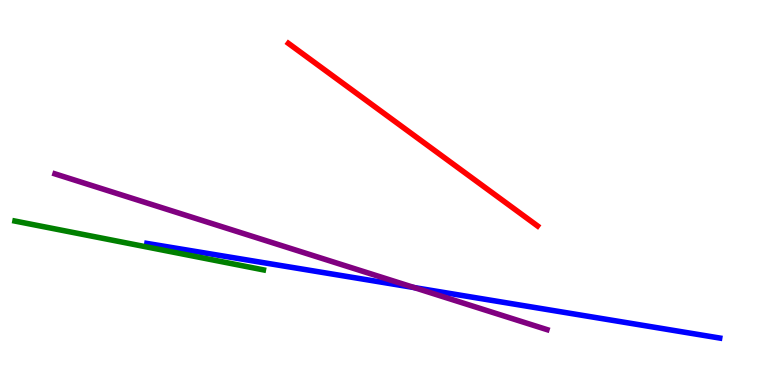[{'lines': ['blue', 'red'], 'intersections': []}, {'lines': ['green', 'red'], 'intersections': []}, {'lines': ['purple', 'red'], 'intersections': []}, {'lines': ['blue', 'green'], 'intersections': []}, {'lines': ['blue', 'purple'], 'intersections': [{'x': 5.34, 'y': 2.53}]}, {'lines': ['green', 'purple'], 'intersections': []}]